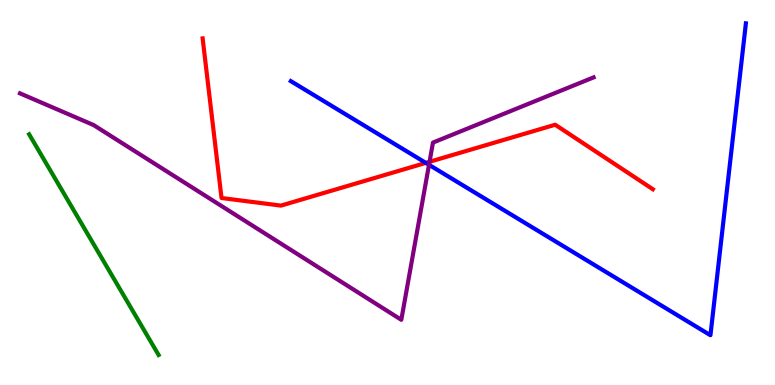[{'lines': ['blue', 'red'], 'intersections': [{'x': 5.49, 'y': 5.77}]}, {'lines': ['green', 'red'], 'intersections': []}, {'lines': ['purple', 'red'], 'intersections': [{'x': 5.54, 'y': 5.8}]}, {'lines': ['blue', 'green'], 'intersections': []}, {'lines': ['blue', 'purple'], 'intersections': [{'x': 5.54, 'y': 5.72}]}, {'lines': ['green', 'purple'], 'intersections': []}]